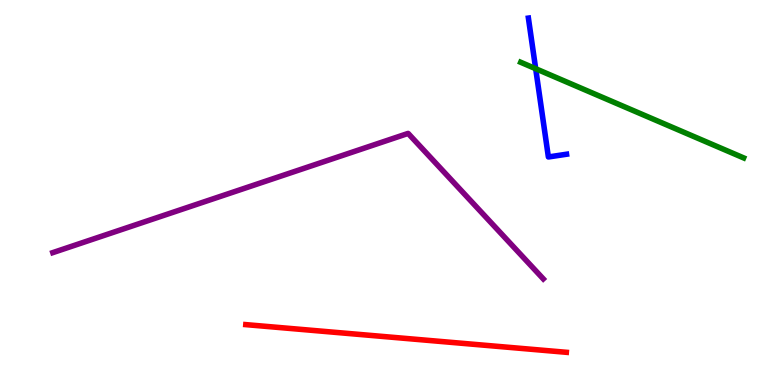[{'lines': ['blue', 'red'], 'intersections': []}, {'lines': ['green', 'red'], 'intersections': []}, {'lines': ['purple', 'red'], 'intersections': []}, {'lines': ['blue', 'green'], 'intersections': [{'x': 6.91, 'y': 8.22}]}, {'lines': ['blue', 'purple'], 'intersections': []}, {'lines': ['green', 'purple'], 'intersections': []}]